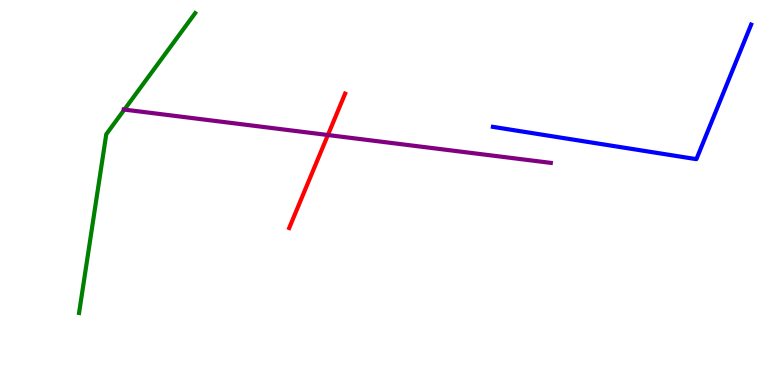[{'lines': ['blue', 'red'], 'intersections': []}, {'lines': ['green', 'red'], 'intersections': []}, {'lines': ['purple', 'red'], 'intersections': [{'x': 4.23, 'y': 6.49}]}, {'lines': ['blue', 'green'], 'intersections': []}, {'lines': ['blue', 'purple'], 'intersections': []}, {'lines': ['green', 'purple'], 'intersections': [{'x': 1.6, 'y': 7.15}]}]